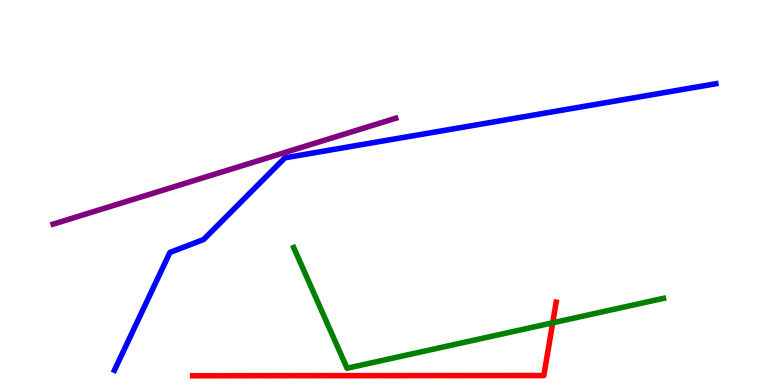[{'lines': ['blue', 'red'], 'intersections': []}, {'lines': ['green', 'red'], 'intersections': [{'x': 7.13, 'y': 1.62}]}, {'lines': ['purple', 'red'], 'intersections': []}, {'lines': ['blue', 'green'], 'intersections': []}, {'lines': ['blue', 'purple'], 'intersections': []}, {'lines': ['green', 'purple'], 'intersections': []}]